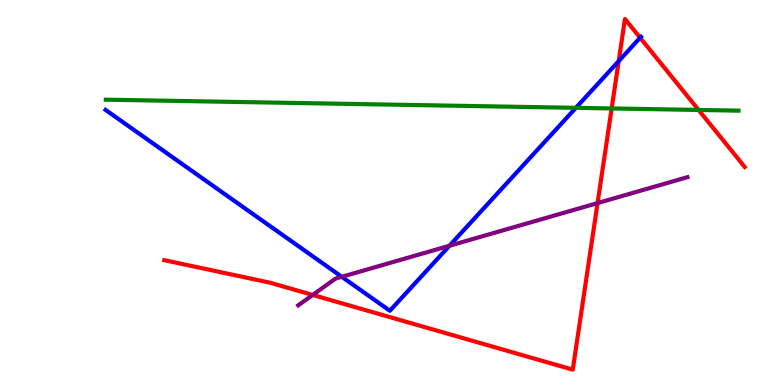[{'lines': ['blue', 'red'], 'intersections': [{'x': 7.98, 'y': 8.41}, {'x': 8.26, 'y': 9.02}]}, {'lines': ['green', 'red'], 'intersections': [{'x': 7.89, 'y': 7.18}, {'x': 9.01, 'y': 7.14}]}, {'lines': ['purple', 'red'], 'intersections': [{'x': 4.04, 'y': 2.34}, {'x': 7.71, 'y': 4.73}]}, {'lines': ['blue', 'green'], 'intersections': [{'x': 7.43, 'y': 7.2}]}, {'lines': ['blue', 'purple'], 'intersections': [{'x': 4.41, 'y': 2.81}, {'x': 5.8, 'y': 3.62}]}, {'lines': ['green', 'purple'], 'intersections': []}]